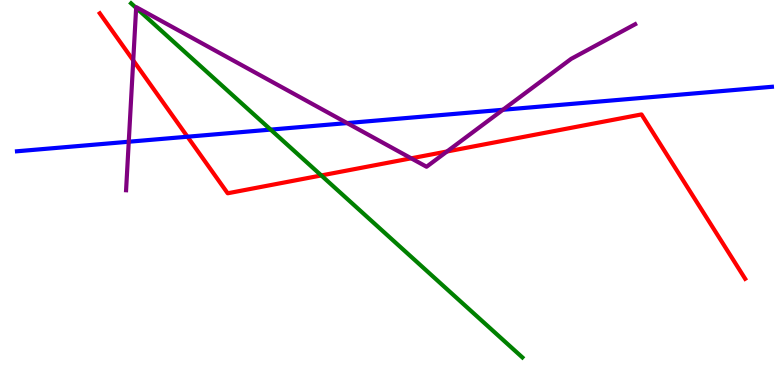[{'lines': ['blue', 'red'], 'intersections': [{'x': 2.42, 'y': 6.45}]}, {'lines': ['green', 'red'], 'intersections': [{'x': 4.15, 'y': 5.44}]}, {'lines': ['purple', 'red'], 'intersections': [{'x': 1.72, 'y': 8.43}, {'x': 5.31, 'y': 5.89}, {'x': 5.77, 'y': 6.07}]}, {'lines': ['blue', 'green'], 'intersections': [{'x': 3.49, 'y': 6.63}]}, {'lines': ['blue', 'purple'], 'intersections': [{'x': 1.66, 'y': 6.32}, {'x': 4.48, 'y': 6.8}, {'x': 6.49, 'y': 7.15}]}, {'lines': ['green', 'purple'], 'intersections': [{'x': 1.76, 'y': 9.79}]}]